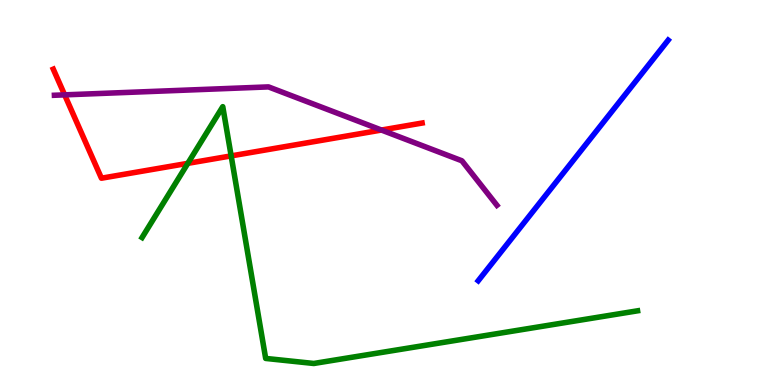[{'lines': ['blue', 'red'], 'intersections': []}, {'lines': ['green', 'red'], 'intersections': [{'x': 2.42, 'y': 5.76}, {'x': 2.98, 'y': 5.95}]}, {'lines': ['purple', 'red'], 'intersections': [{'x': 0.834, 'y': 7.54}, {'x': 4.92, 'y': 6.62}]}, {'lines': ['blue', 'green'], 'intersections': []}, {'lines': ['blue', 'purple'], 'intersections': []}, {'lines': ['green', 'purple'], 'intersections': []}]